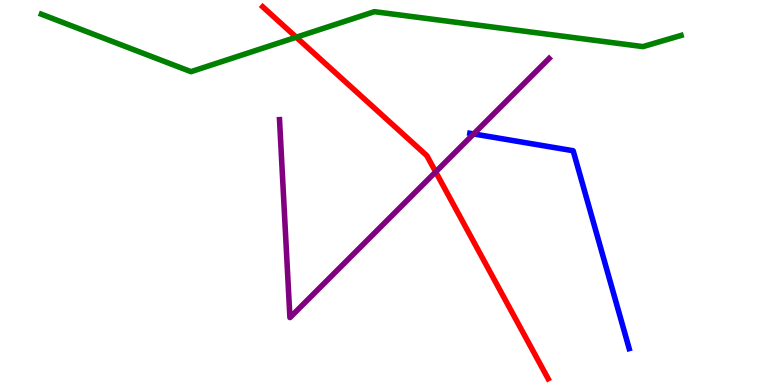[{'lines': ['blue', 'red'], 'intersections': []}, {'lines': ['green', 'red'], 'intersections': [{'x': 3.82, 'y': 9.03}]}, {'lines': ['purple', 'red'], 'intersections': [{'x': 5.62, 'y': 5.54}]}, {'lines': ['blue', 'green'], 'intersections': []}, {'lines': ['blue', 'purple'], 'intersections': [{'x': 6.11, 'y': 6.52}]}, {'lines': ['green', 'purple'], 'intersections': []}]